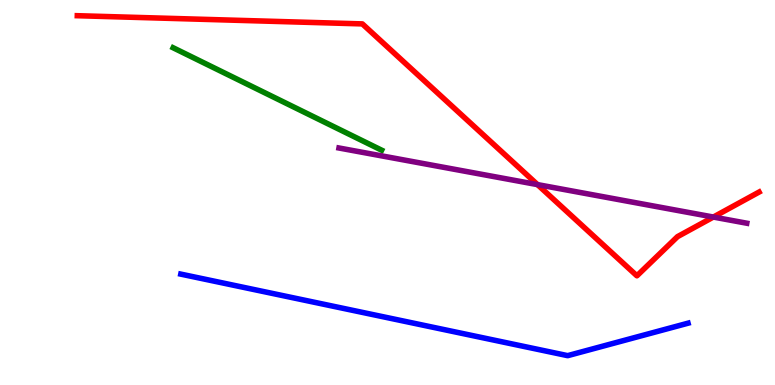[{'lines': ['blue', 'red'], 'intersections': []}, {'lines': ['green', 'red'], 'intersections': []}, {'lines': ['purple', 'red'], 'intersections': [{'x': 6.94, 'y': 5.2}, {'x': 9.2, 'y': 4.36}]}, {'lines': ['blue', 'green'], 'intersections': []}, {'lines': ['blue', 'purple'], 'intersections': []}, {'lines': ['green', 'purple'], 'intersections': []}]